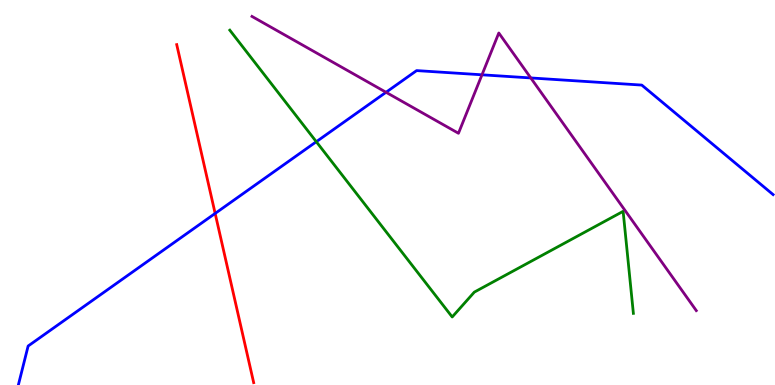[{'lines': ['blue', 'red'], 'intersections': [{'x': 2.78, 'y': 4.46}]}, {'lines': ['green', 'red'], 'intersections': []}, {'lines': ['purple', 'red'], 'intersections': []}, {'lines': ['blue', 'green'], 'intersections': [{'x': 4.08, 'y': 6.32}]}, {'lines': ['blue', 'purple'], 'intersections': [{'x': 4.98, 'y': 7.6}, {'x': 6.22, 'y': 8.06}, {'x': 6.85, 'y': 7.98}]}, {'lines': ['green', 'purple'], 'intersections': []}]